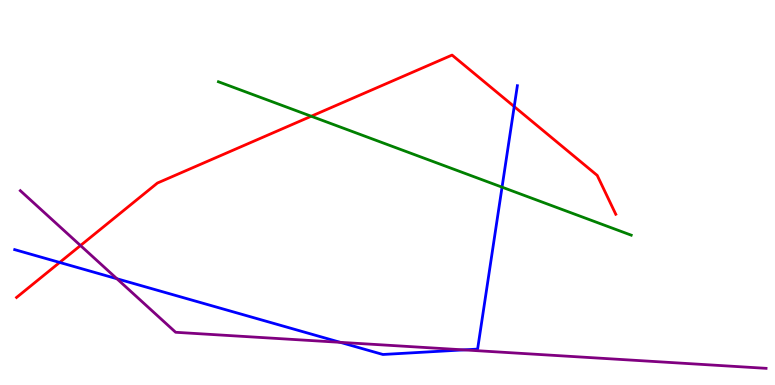[{'lines': ['blue', 'red'], 'intersections': [{'x': 0.77, 'y': 3.18}, {'x': 6.63, 'y': 7.23}]}, {'lines': ['green', 'red'], 'intersections': [{'x': 4.02, 'y': 6.98}]}, {'lines': ['purple', 'red'], 'intersections': [{'x': 1.04, 'y': 3.62}]}, {'lines': ['blue', 'green'], 'intersections': [{'x': 6.48, 'y': 5.14}]}, {'lines': ['blue', 'purple'], 'intersections': [{'x': 1.51, 'y': 2.76}, {'x': 4.39, 'y': 1.11}, {'x': 5.98, 'y': 0.912}]}, {'lines': ['green', 'purple'], 'intersections': []}]